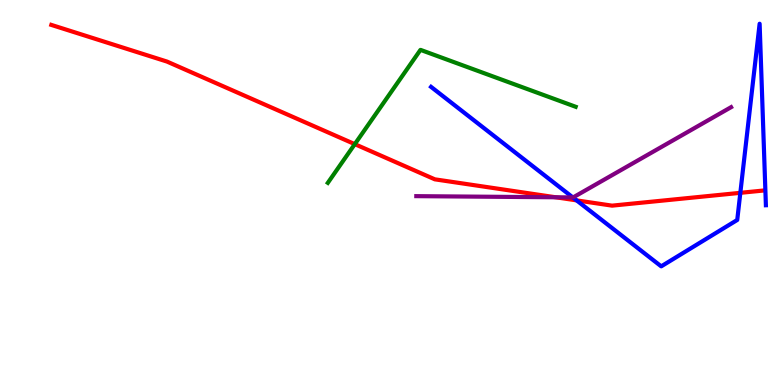[{'lines': ['blue', 'red'], 'intersections': [{'x': 7.44, 'y': 4.8}, {'x': 9.55, 'y': 4.99}]}, {'lines': ['green', 'red'], 'intersections': [{'x': 4.58, 'y': 6.26}]}, {'lines': ['purple', 'red'], 'intersections': [{'x': 7.17, 'y': 4.88}]}, {'lines': ['blue', 'green'], 'intersections': []}, {'lines': ['blue', 'purple'], 'intersections': [{'x': 7.39, 'y': 4.87}]}, {'lines': ['green', 'purple'], 'intersections': []}]